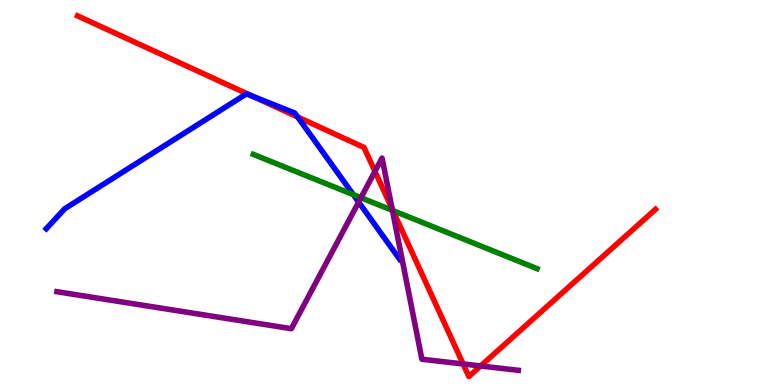[{'lines': ['blue', 'red'], 'intersections': [{'x': 3.25, 'y': 7.51}, {'x': 3.84, 'y': 6.96}]}, {'lines': ['green', 'red'], 'intersections': [{'x': 5.07, 'y': 4.53}]}, {'lines': ['purple', 'red'], 'intersections': [{'x': 4.84, 'y': 5.55}, {'x': 5.06, 'y': 4.58}, {'x': 5.98, 'y': 0.546}, {'x': 6.2, 'y': 0.494}]}, {'lines': ['blue', 'green'], 'intersections': [{'x': 4.56, 'y': 4.94}]}, {'lines': ['blue', 'purple'], 'intersections': [{'x': 4.63, 'y': 4.75}]}, {'lines': ['green', 'purple'], 'intersections': [{'x': 4.66, 'y': 4.86}, {'x': 5.06, 'y': 4.54}]}]